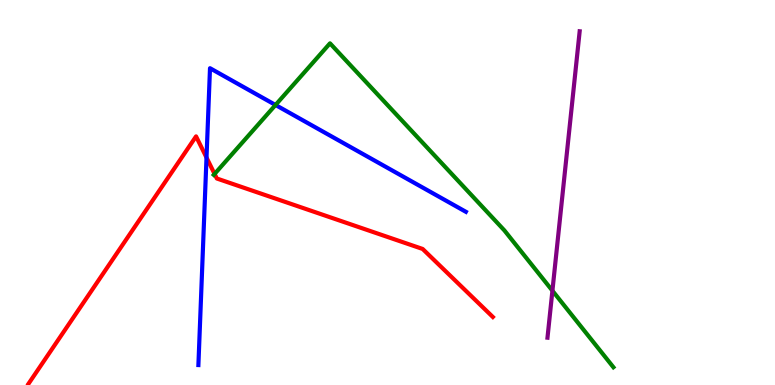[{'lines': ['blue', 'red'], 'intersections': [{'x': 2.66, 'y': 5.91}]}, {'lines': ['green', 'red'], 'intersections': [{'x': 2.77, 'y': 5.48}]}, {'lines': ['purple', 'red'], 'intersections': []}, {'lines': ['blue', 'green'], 'intersections': [{'x': 3.56, 'y': 7.27}]}, {'lines': ['blue', 'purple'], 'intersections': []}, {'lines': ['green', 'purple'], 'intersections': [{'x': 7.13, 'y': 2.45}]}]